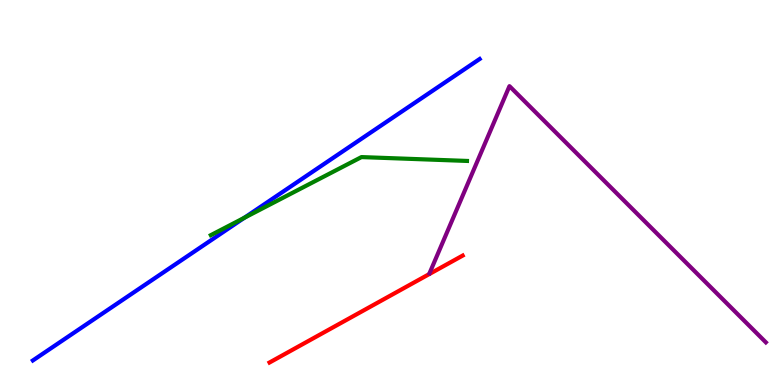[{'lines': ['blue', 'red'], 'intersections': []}, {'lines': ['green', 'red'], 'intersections': []}, {'lines': ['purple', 'red'], 'intersections': []}, {'lines': ['blue', 'green'], 'intersections': [{'x': 3.15, 'y': 4.34}]}, {'lines': ['blue', 'purple'], 'intersections': []}, {'lines': ['green', 'purple'], 'intersections': []}]